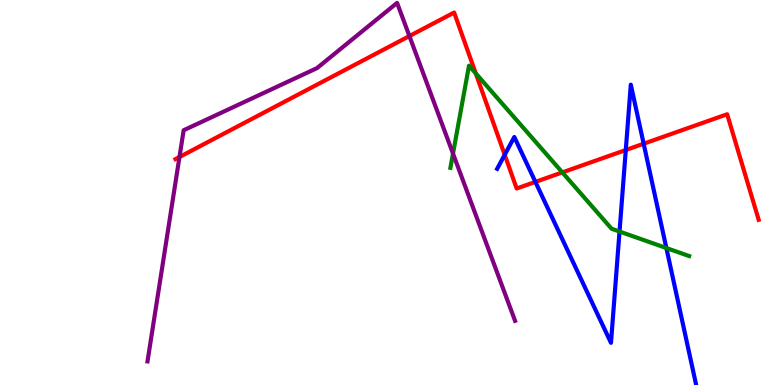[{'lines': ['blue', 'red'], 'intersections': [{'x': 6.51, 'y': 5.98}, {'x': 6.91, 'y': 5.28}, {'x': 8.07, 'y': 6.1}, {'x': 8.31, 'y': 6.27}]}, {'lines': ['green', 'red'], 'intersections': [{'x': 6.14, 'y': 8.09}, {'x': 7.26, 'y': 5.52}]}, {'lines': ['purple', 'red'], 'intersections': [{'x': 2.32, 'y': 5.92}, {'x': 5.28, 'y': 9.06}]}, {'lines': ['blue', 'green'], 'intersections': [{'x': 7.99, 'y': 3.99}, {'x': 8.6, 'y': 3.56}]}, {'lines': ['blue', 'purple'], 'intersections': []}, {'lines': ['green', 'purple'], 'intersections': [{'x': 5.85, 'y': 6.01}]}]